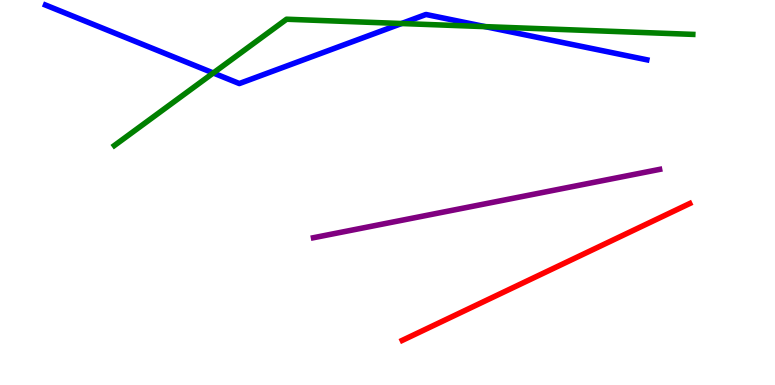[{'lines': ['blue', 'red'], 'intersections': []}, {'lines': ['green', 'red'], 'intersections': []}, {'lines': ['purple', 'red'], 'intersections': []}, {'lines': ['blue', 'green'], 'intersections': [{'x': 2.75, 'y': 8.1}, {'x': 5.18, 'y': 9.39}, {'x': 6.26, 'y': 9.31}]}, {'lines': ['blue', 'purple'], 'intersections': []}, {'lines': ['green', 'purple'], 'intersections': []}]